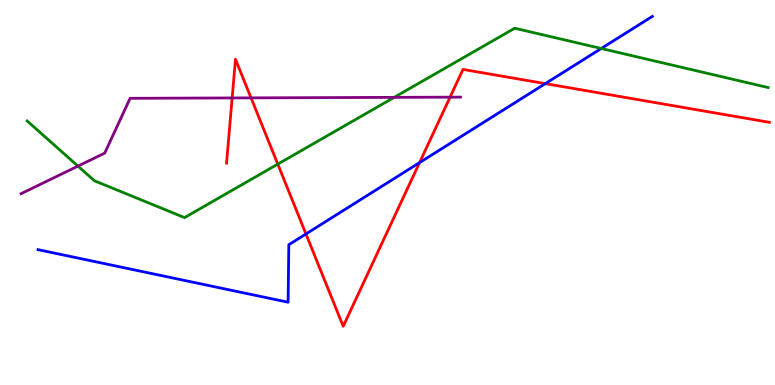[{'lines': ['blue', 'red'], 'intersections': [{'x': 3.95, 'y': 3.92}, {'x': 5.41, 'y': 5.78}, {'x': 7.04, 'y': 7.83}]}, {'lines': ['green', 'red'], 'intersections': [{'x': 3.58, 'y': 5.74}]}, {'lines': ['purple', 'red'], 'intersections': [{'x': 3.0, 'y': 7.46}, {'x': 3.24, 'y': 7.46}, {'x': 5.81, 'y': 7.48}]}, {'lines': ['blue', 'green'], 'intersections': [{'x': 7.76, 'y': 8.74}]}, {'lines': ['blue', 'purple'], 'intersections': []}, {'lines': ['green', 'purple'], 'intersections': [{'x': 1.01, 'y': 5.69}, {'x': 5.09, 'y': 7.47}]}]